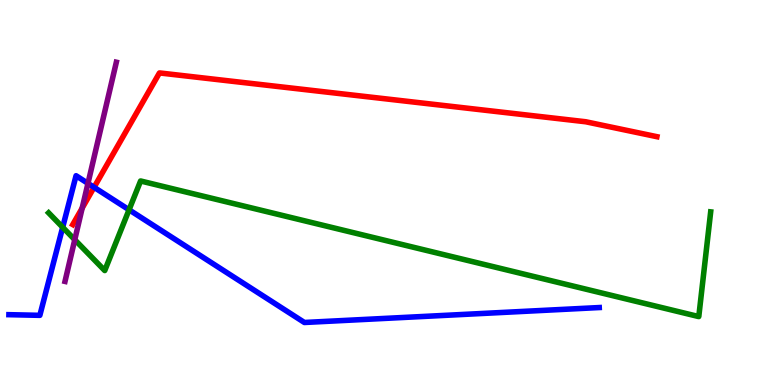[{'lines': ['blue', 'red'], 'intersections': [{'x': 1.21, 'y': 5.14}]}, {'lines': ['green', 'red'], 'intersections': []}, {'lines': ['purple', 'red'], 'intersections': [{'x': 1.06, 'y': 4.6}]}, {'lines': ['blue', 'green'], 'intersections': [{'x': 0.809, 'y': 4.1}, {'x': 1.67, 'y': 4.55}]}, {'lines': ['blue', 'purple'], 'intersections': [{'x': 1.14, 'y': 5.24}]}, {'lines': ['green', 'purple'], 'intersections': [{'x': 0.965, 'y': 3.77}]}]